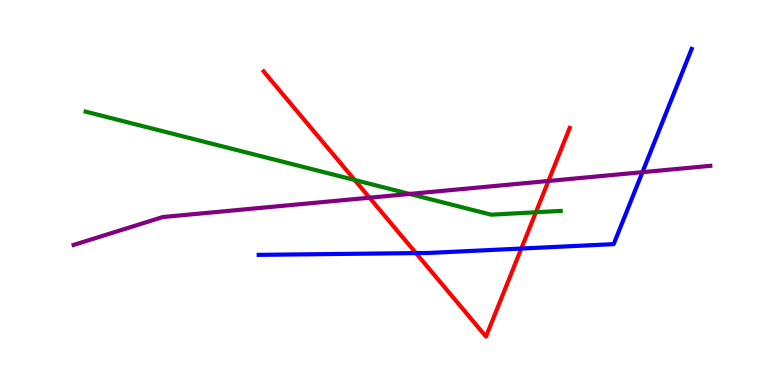[{'lines': ['blue', 'red'], 'intersections': [{'x': 5.37, 'y': 3.43}, {'x': 6.73, 'y': 3.54}]}, {'lines': ['green', 'red'], 'intersections': [{'x': 4.58, 'y': 5.32}, {'x': 6.91, 'y': 4.49}]}, {'lines': ['purple', 'red'], 'intersections': [{'x': 4.77, 'y': 4.86}, {'x': 7.08, 'y': 5.3}]}, {'lines': ['blue', 'green'], 'intersections': []}, {'lines': ['blue', 'purple'], 'intersections': [{'x': 8.29, 'y': 5.53}]}, {'lines': ['green', 'purple'], 'intersections': [{'x': 5.29, 'y': 4.96}]}]